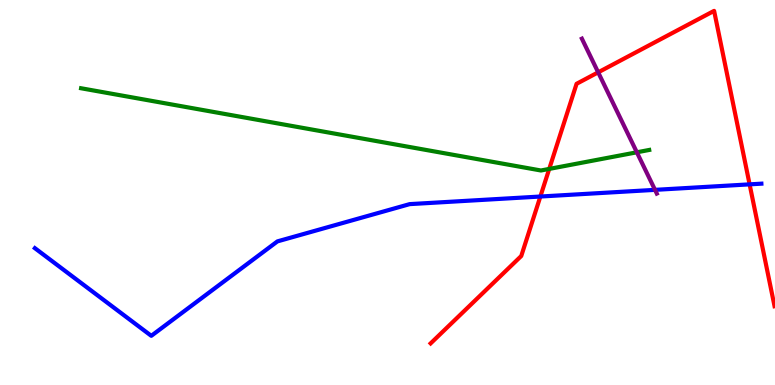[{'lines': ['blue', 'red'], 'intersections': [{'x': 6.97, 'y': 4.9}, {'x': 9.67, 'y': 5.21}]}, {'lines': ['green', 'red'], 'intersections': [{'x': 7.09, 'y': 5.61}]}, {'lines': ['purple', 'red'], 'intersections': [{'x': 7.72, 'y': 8.12}]}, {'lines': ['blue', 'green'], 'intersections': []}, {'lines': ['blue', 'purple'], 'intersections': [{'x': 8.45, 'y': 5.07}]}, {'lines': ['green', 'purple'], 'intersections': [{'x': 8.22, 'y': 6.04}]}]